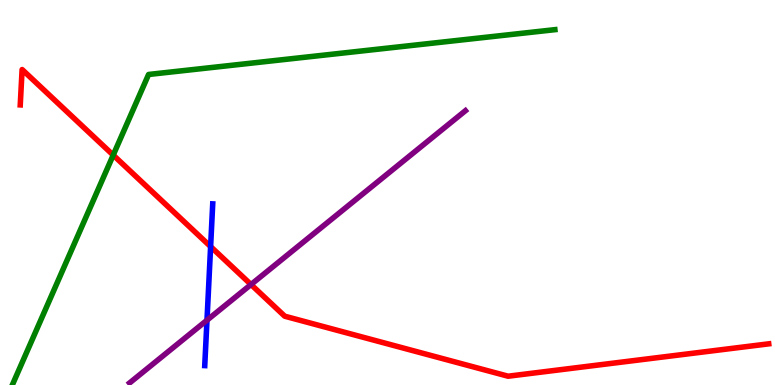[{'lines': ['blue', 'red'], 'intersections': [{'x': 2.72, 'y': 3.6}]}, {'lines': ['green', 'red'], 'intersections': [{'x': 1.46, 'y': 5.97}]}, {'lines': ['purple', 'red'], 'intersections': [{'x': 3.24, 'y': 2.61}]}, {'lines': ['blue', 'green'], 'intersections': []}, {'lines': ['blue', 'purple'], 'intersections': [{'x': 2.67, 'y': 1.68}]}, {'lines': ['green', 'purple'], 'intersections': []}]